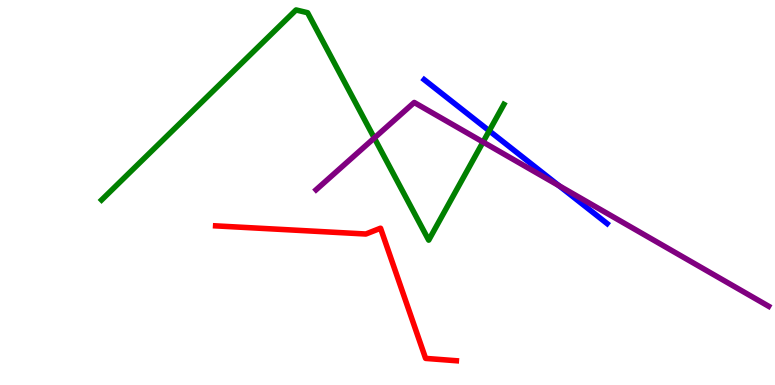[{'lines': ['blue', 'red'], 'intersections': []}, {'lines': ['green', 'red'], 'intersections': []}, {'lines': ['purple', 'red'], 'intersections': []}, {'lines': ['blue', 'green'], 'intersections': [{'x': 6.31, 'y': 6.6}]}, {'lines': ['blue', 'purple'], 'intersections': [{'x': 7.21, 'y': 5.18}]}, {'lines': ['green', 'purple'], 'intersections': [{'x': 4.83, 'y': 6.42}, {'x': 6.23, 'y': 6.31}]}]